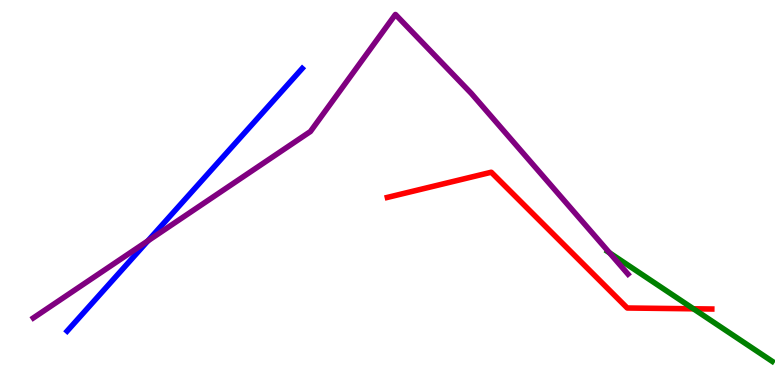[{'lines': ['blue', 'red'], 'intersections': []}, {'lines': ['green', 'red'], 'intersections': [{'x': 8.95, 'y': 1.98}]}, {'lines': ['purple', 'red'], 'intersections': []}, {'lines': ['blue', 'green'], 'intersections': []}, {'lines': ['blue', 'purple'], 'intersections': [{'x': 1.91, 'y': 3.74}]}, {'lines': ['green', 'purple'], 'intersections': [{'x': 7.87, 'y': 3.43}]}]